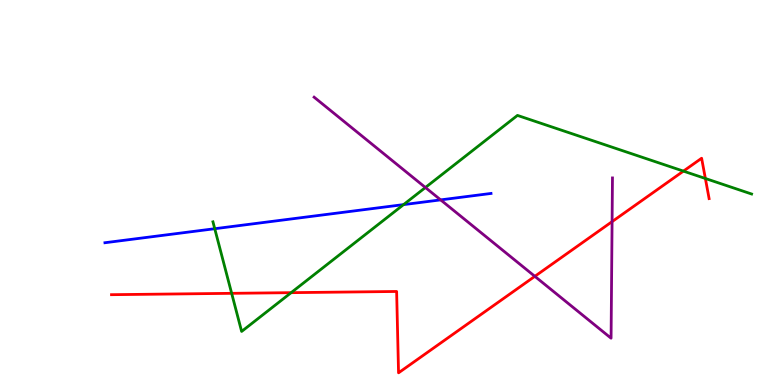[{'lines': ['blue', 'red'], 'intersections': []}, {'lines': ['green', 'red'], 'intersections': [{'x': 2.99, 'y': 2.38}, {'x': 3.76, 'y': 2.4}, {'x': 8.82, 'y': 5.56}, {'x': 9.1, 'y': 5.36}]}, {'lines': ['purple', 'red'], 'intersections': [{'x': 6.9, 'y': 2.82}, {'x': 7.9, 'y': 4.24}]}, {'lines': ['blue', 'green'], 'intersections': [{'x': 2.77, 'y': 4.06}, {'x': 5.21, 'y': 4.69}]}, {'lines': ['blue', 'purple'], 'intersections': [{'x': 5.69, 'y': 4.81}]}, {'lines': ['green', 'purple'], 'intersections': [{'x': 5.49, 'y': 5.13}]}]